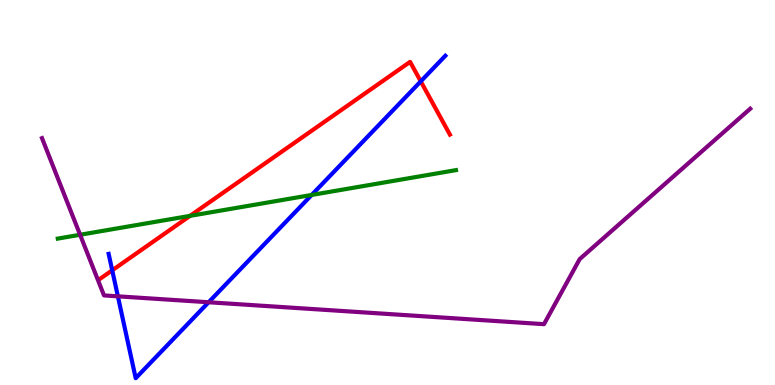[{'lines': ['blue', 'red'], 'intersections': [{'x': 1.45, 'y': 2.98}, {'x': 5.43, 'y': 7.89}]}, {'lines': ['green', 'red'], 'intersections': [{'x': 2.45, 'y': 4.39}]}, {'lines': ['purple', 'red'], 'intersections': []}, {'lines': ['blue', 'green'], 'intersections': [{'x': 4.02, 'y': 4.94}]}, {'lines': ['blue', 'purple'], 'intersections': [{'x': 1.52, 'y': 2.3}, {'x': 2.69, 'y': 2.15}]}, {'lines': ['green', 'purple'], 'intersections': [{'x': 1.03, 'y': 3.9}]}]